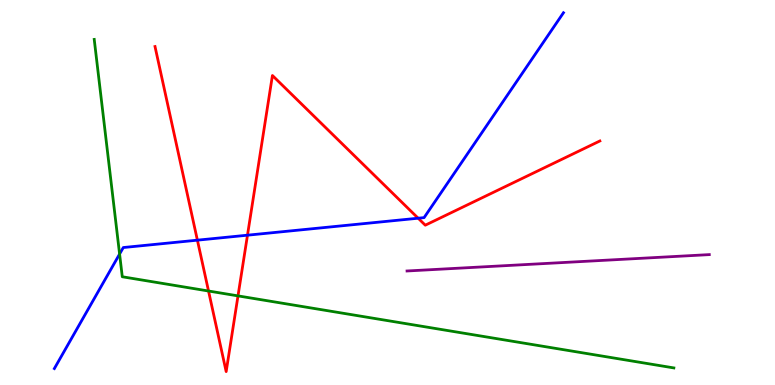[{'lines': ['blue', 'red'], 'intersections': [{'x': 2.55, 'y': 3.76}, {'x': 3.19, 'y': 3.89}, {'x': 5.4, 'y': 4.33}]}, {'lines': ['green', 'red'], 'intersections': [{'x': 2.69, 'y': 2.44}, {'x': 3.07, 'y': 2.31}]}, {'lines': ['purple', 'red'], 'intersections': []}, {'lines': ['blue', 'green'], 'intersections': [{'x': 1.54, 'y': 3.4}]}, {'lines': ['blue', 'purple'], 'intersections': []}, {'lines': ['green', 'purple'], 'intersections': []}]